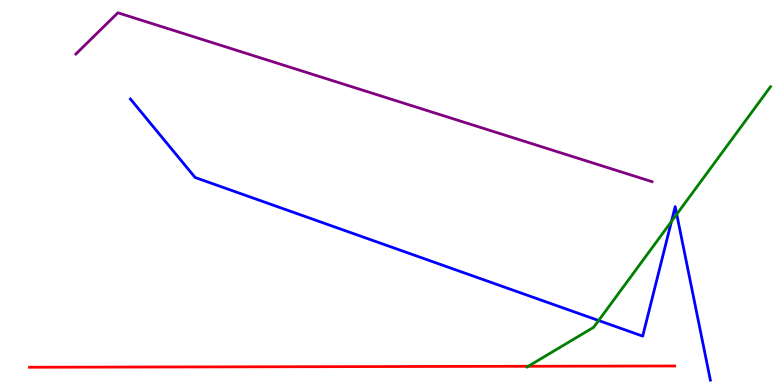[{'lines': ['blue', 'red'], 'intersections': []}, {'lines': ['green', 'red'], 'intersections': [{'x': 6.82, 'y': 0.486}]}, {'lines': ['purple', 'red'], 'intersections': []}, {'lines': ['blue', 'green'], 'intersections': [{'x': 7.72, 'y': 1.68}, {'x': 8.66, 'y': 4.25}, {'x': 8.73, 'y': 4.43}]}, {'lines': ['blue', 'purple'], 'intersections': []}, {'lines': ['green', 'purple'], 'intersections': []}]